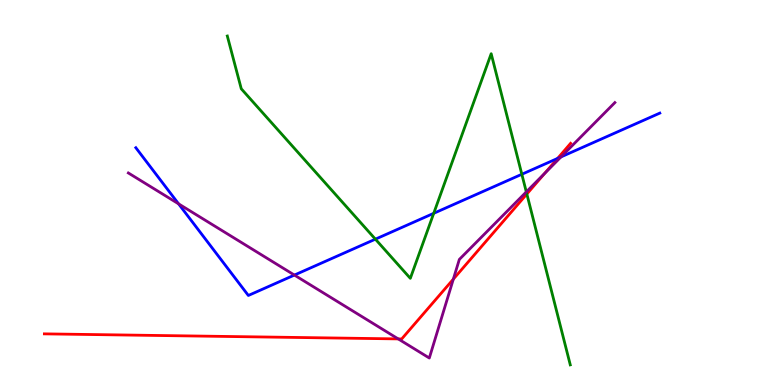[{'lines': ['blue', 'red'], 'intersections': [{'x': 7.19, 'y': 5.89}]}, {'lines': ['green', 'red'], 'intersections': [{'x': 6.8, 'y': 4.96}]}, {'lines': ['purple', 'red'], 'intersections': [{'x': 5.14, 'y': 1.2}, {'x': 5.85, 'y': 2.75}, {'x': 7.03, 'y': 5.5}]}, {'lines': ['blue', 'green'], 'intersections': [{'x': 4.84, 'y': 3.79}, {'x': 5.6, 'y': 4.46}, {'x': 6.73, 'y': 5.47}]}, {'lines': ['blue', 'purple'], 'intersections': [{'x': 2.3, 'y': 4.71}, {'x': 3.8, 'y': 2.86}, {'x': 7.24, 'y': 5.92}]}, {'lines': ['green', 'purple'], 'intersections': [{'x': 6.79, 'y': 5.02}]}]